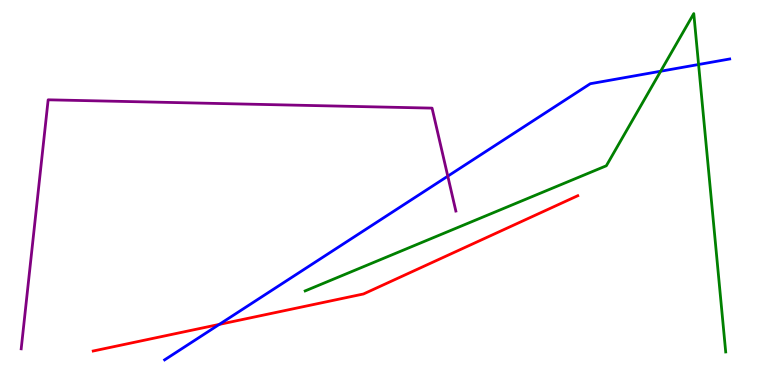[{'lines': ['blue', 'red'], 'intersections': [{'x': 2.83, 'y': 1.57}]}, {'lines': ['green', 'red'], 'intersections': []}, {'lines': ['purple', 'red'], 'intersections': []}, {'lines': ['blue', 'green'], 'intersections': [{'x': 8.52, 'y': 8.15}, {'x': 9.01, 'y': 8.32}]}, {'lines': ['blue', 'purple'], 'intersections': [{'x': 5.78, 'y': 5.42}]}, {'lines': ['green', 'purple'], 'intersections': []}]